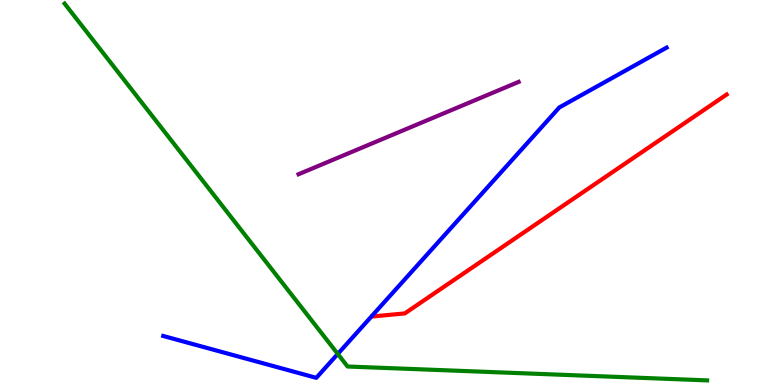[{'lines': ['blue', 'red'], 'intersections': []}, {'lines': ['green', 'red'], 'intersections': []}, {'lines': ['purple', 'red'], 'intersections': []}, {'lines': ['blue', 'green'], 'intersections': [{'x': 4.36, 'y': 0.807}]}, {'lines': ['blue', 'purple'], 'intersections': []}, {'lines': ['green', 'purple'], 'intersections': []}]